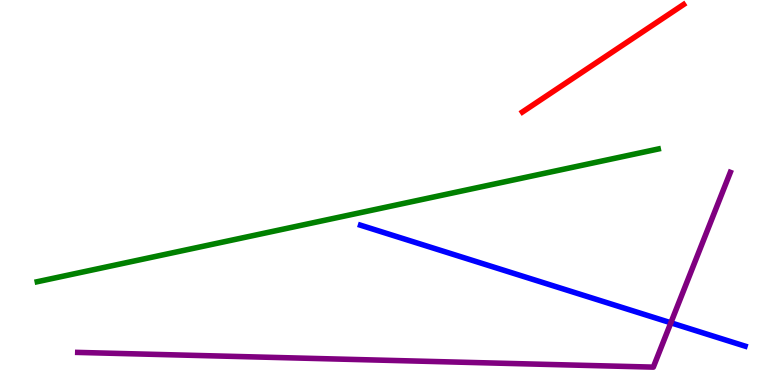[{'lines': ['blue', 'red'], 'intersections': []}, {'lines': ['green', 'red'], 'intersections': []}, {'lines': ['purple', 'red'], 'intersections': []}, {'lines': ['blue', 'green'], 'intersections': []}, {'lines': ['blue', 'purple'], 'intersections': [{'x': 8.66, 'y': 1.62}]}, {'lines': ['green', 'purple'], 'intersections': []}]